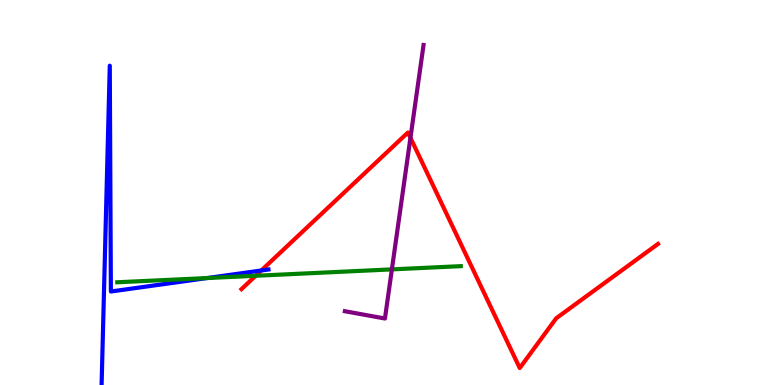[{'lines': ['blue', 'red'], 'intersections': [{'x': 3.37, 'y': 2.97}]}, {'lines': ['green', 'red'], 'intersections': [{'x': 3.3, 'y': 2.84}]}, {'lines': ['purple', 'red'], 'intersections': [{'x': 5.3, 'y': 6.42}]}, {'lines': ['blue', 'green'], 'intersections': [{'x': 2.67, 'y': 2.78}]}, {'lines': ['blue', 'purple'], 'intersections': []}, {'lines': ['green', 'purple'], 'intersections': [{'x': 5.06, 'y': 3.0}]}]